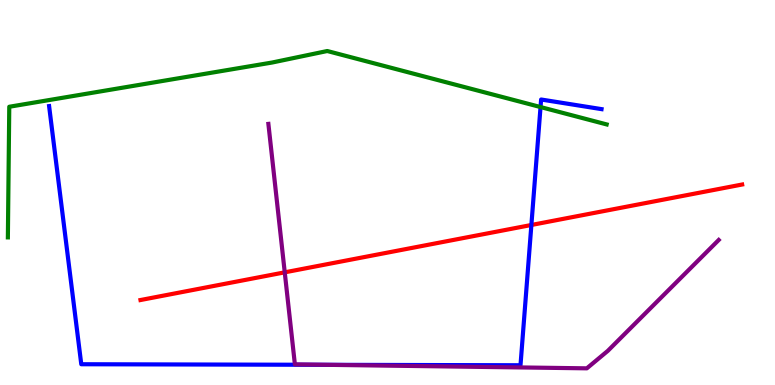[{'lines': ['blue', 'red'], 'intersections': [{'x': 6.86, 'y': 4.16}]}, {'lines': ['green', 'red'], 'intersections': []}, {'lines': ['purple', 'red'], 'intersections': [{'x': 3.67, 'y': 2.93}]}, {'lines': ['blue', 'green'], 'intersections': [{'x': 6.97, 'y': 7.22}]}, {'lines': ['blue', 'purple'], 'intersections': [{'x': 4.21, 'y': 0.524}]}, {'lines': ['green', 'purple'], 'intersections': []}]